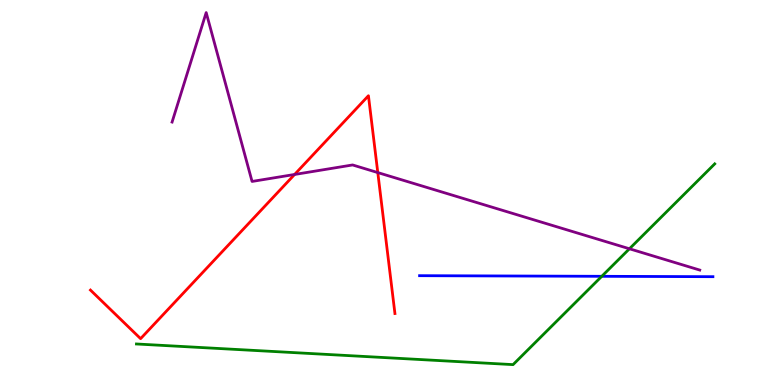[{'lines': ['blue', 'red'], 'intersections': []}, {'lines': ['green', 'red'], 'intersections': []}, {'lines': ['purple', 'red'], 'intersections': [{'x': 3.8, 'y': 5.47}, {'x': 4.87, 'y': 5.52}]}, {'lines': ['blue', 'green'], 'intersections': [{'x': 7.76, 'y': 2.82}]}, {'lines': ['blue', 'purple'], 'intersections': []}, {'lines': ['green', 'purple'], 'intersections': [{'x': 8.12, 'y': 3.54}]}]